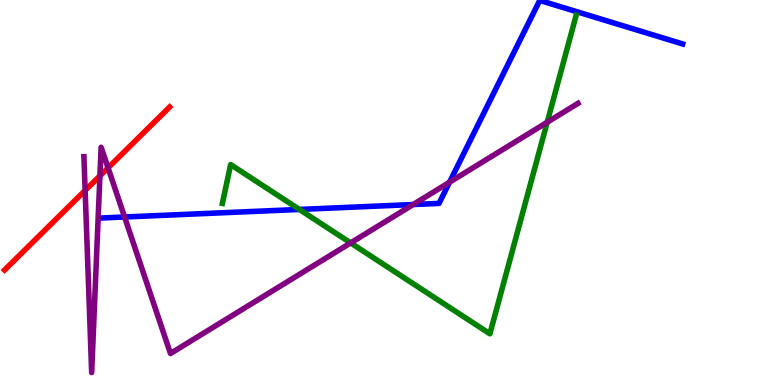[{'lines': ['blue', 'red'], 'intersections': []}, {'lines': ['green', 'red'], 'intersections': []}, {'lines': ['purple', 'red'], 'intersections': [{'x': 1.1, 'y': 5.05}, {'x': 1.29, 'y': 5.43}, {'x': 1.39, 'y': 5.64}]}, {'lines': ['blue', 'green'], 'intersections': [{'x': 3.86, 'y': 4.56}]}, {'lines': ['blue', 'purple'], 'intersections': [{'x': 1.61, 'y': 4.36}, {'x': 5.33, 'y': 4.69}, {'x': 5.8, 'y': 5.27}]}, {'lines': ['green', 'purple'], 'intersections': [{'x': 4.52, 'y': 3.69}, {'x': 7.06, 'y': 6.82}]}]